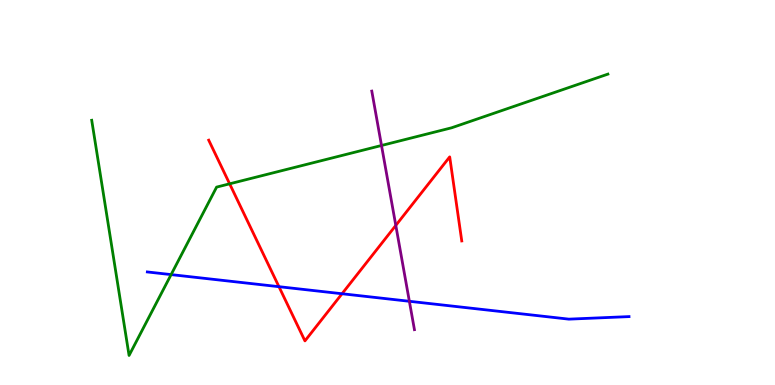[{'lines': ['blue', 'red'], 'intersections': [{'x': 3.6, 'y': 2.55}, {'x': 4.41, 'y': 2.37}]}, {'lines': ['green', 'red'], 'intersections': [{'x': 2.96, 'y': 5.23}]}, {'lines': ['purple', 'red'], 'intersections': [{'x': 5.11, 'y': 4.15}]}, {'lines': ['blue', 'green'], 'intersections': [{'x': 2.21, 'y': 2.87}]}, {'lines': ['blue', 'purple'], 'intersections': [{'x': 5.28, 'y': 2.17}]}, {'lines': ['green', 'purple'], 'intersections': [{'x': 4.92, 'y': 6.22}]}]